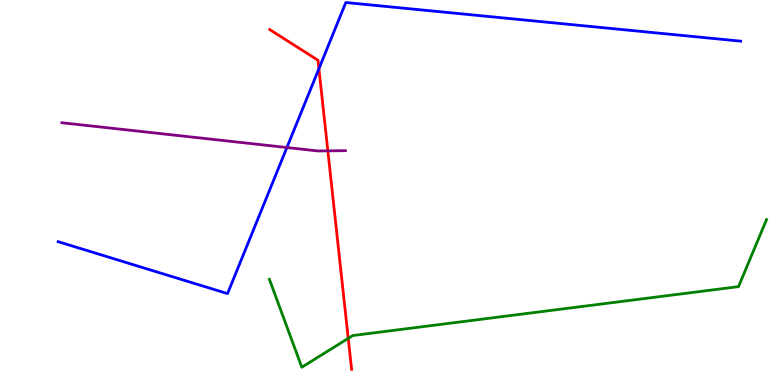[{'lines': ['blue', 'red'], 'intersections': [{'x': 4.12, 'y': 8.22}]}, {'lines': ['green', 'red'], 'intersections': [{'x': 4.49, 'y': 1.21}]}, {'lines': ['purple', 'red'], 'intersections': [{'x': 4.23, 'y': 6.08}]}, {'lines': ['blue', 'green'], 'intersections': []}, {'lines': ['blue', 'purple'], 'intersections': [{'x': 3.7, 'y': 6.17}]}, {'lines': ['green', 'purple'], 'intersections': []}]